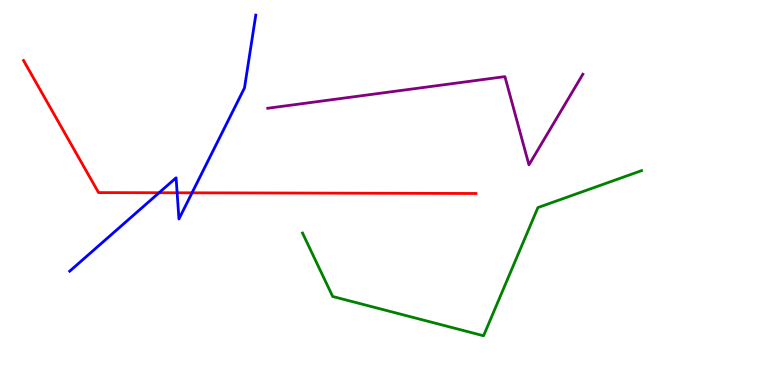[{'lines': ['blue', 'red'], 'intersections': [{'x': 2.05, 'y': 4.99}, {'x': 2.29, 'y': 4.99}, {'x': 2.48, 'y': 4.99}]}, {'lines': ['green', 'red'], 'intersections': []}, {'lines': ['purple', 'red'], 'intersections': []}, {'lines': ['blue', 'green'], 'intersections': []}, {'lines': ['blue', 'purple'], 'intersections': []}, {'lines': ['green', 'purple'], 'intersections': []}]